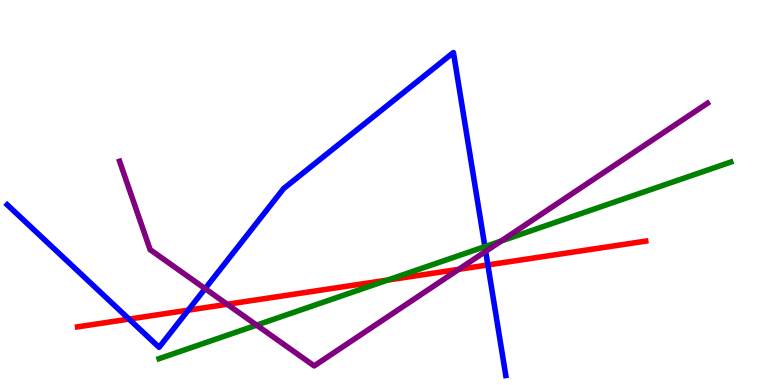[{'lines': ['blue', 'red'], 'intersections': [{'x': 1.66, 'y': 1.71}, {'x': 2.43, 'y': 1.94}, {'x': 6.29, 'y': 3.12}]}, {'lines': ['green', 'red'], 'intersections': [{'x': 5.0, 'y': 2.73}]}, {'lines': ['purple', 'red'], 'intersections': [{'x': 2.93, 'y': 2.1}, {'x': 5.92, 'y': 3.0}]}, {'lines': ['blue', 'green'], 'intersections': [{'x': 6.26, 'y': 3.59}]}, {'lines': ['blue', 'purple'], 'intersections': [{'x': 2.65, 'y': 2.5}, {'x': 6.27, 'y': 3.47}]}, {'lines': ['green', 'purple'], 'intersections': [{'x': 3.31, 'y': 1.56}, {'x': 6.47, 'y': 3.74}]}]